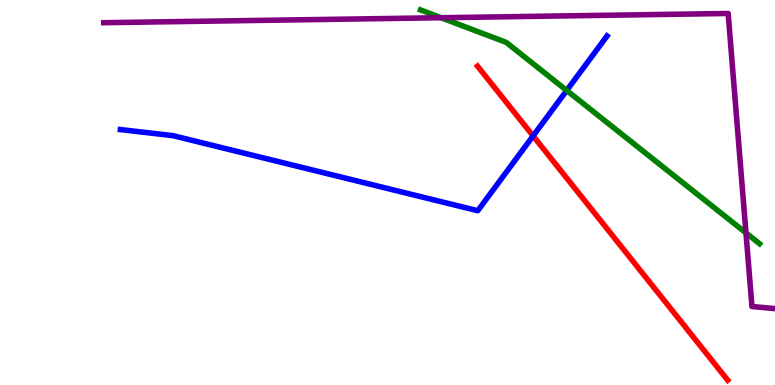[{'lines': ['blue', 'red'], 'intersections': [{'x': 6.88, 'y': 6.47}]}, {'lines': ['green', 'red'], 'intersections': []}, {'lines': ['purple', 'red'], 'intersections': []}, {'lines': ['blue', 'green'], 'intersections': [{'x': 7.31, 'y': 7.65}]}, {'lines': ['blue', 'purple'], 'intersections': []}, {'lines': ['green', 'purple'], 'intersections': [{'x': 5.69, 'y': 9.54}, {'x': 9.63, 'y': 3.95}]}]